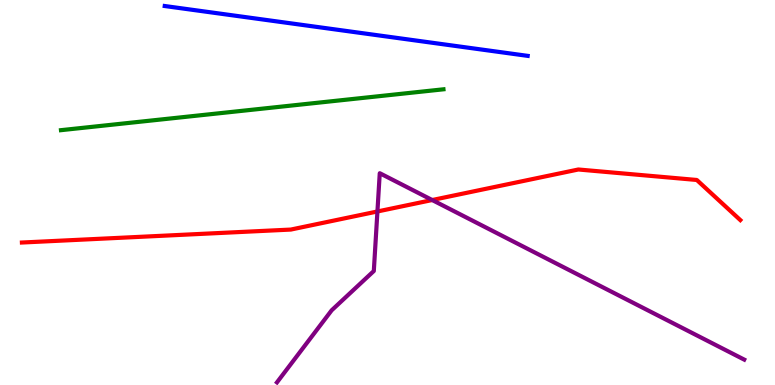[{'lines': ['blue', 'red'], 'intersections': []}, {'lines': ['green', 'red'], 'intersections': []}, {'lines': ['purple', 'red'], 'intersections': [{'x': 4.87, 'y': 4.51}, {'x': 5.58, 'y': 4.8}]}, {'lines': ['blue', 'green'], 'intersections': []}, {'lines': ['blue', 'purple'], 'intersections': []}, {'lines': ['green', 'purple'], 'intersections': []}]